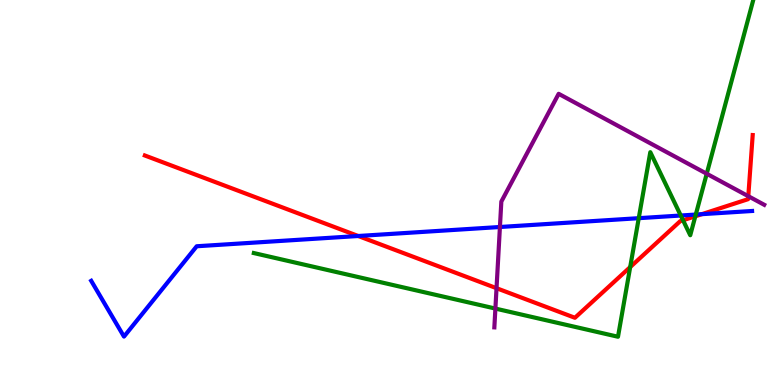[{'lines': ['blue', 'red'], 'intersections': [{'x': 4.62, 'y': 3.87}, {'x': 9.06, 'y': 4.44}]}, {'lines': ['green', 'red'], 'intersections': [{'x': 8.13, 'y': 3.06}, {'x': 8.81, 'y': 4.28}, {'x': 8.97, 'y': 4.38}]}, {'lines': ['purple', 'red'], 'intersections': [{'x': 6.41, 'y': 2.51}, {'x': 9.66, 'y': 4.9}]}, {'lines': ['blue', 'green'], 'intersections': [{'x': 8.24, 'y': 4.33}, {'x': 8.78, 'y': 4.4}, {'x': 8.98, 'y': 4.43}]}, {'lines': ['blue', 'purple'], 'intersections': [{'x': 6.45, 'y': 4.1}]}, {'lines': ['green', 'purple'], 'intersections': [{'x': 6.39, 'y': 1.99}, {'x': 9.12, 'y': 5.49}]}]